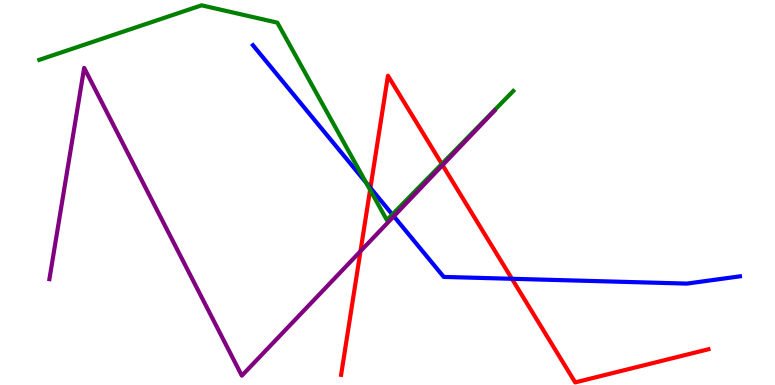[{'lines': ['blue', 'red'], 'intersections': [{'x': 4.78, 'y': 5.12}, {'x': 6.61, 'y': 2.76}]}, {'lines': ['green', 'red'], 'intersections': [{'x': 4.78, 'y': 5.07}, {'x': 5.7, 'y': 5.74}]}, {'lines': ['purple', 'red'], 'intersections': [{'x': 4.65, 'y': 3.47}, {'x': 5.71, 'y': 5.71}]}, {'lines': ['blue', 'green'], 'intersections': [{'x': 4.72, 'y': 5.26}, {'x': 5.06, 'y': 4.43}]}, {'lines': ['blue', 'purple'], 'intersections': [{'x': 5.08, 'y': 4.38}]}, {'lines': ['green', 'purple'], 'intersections': []}]